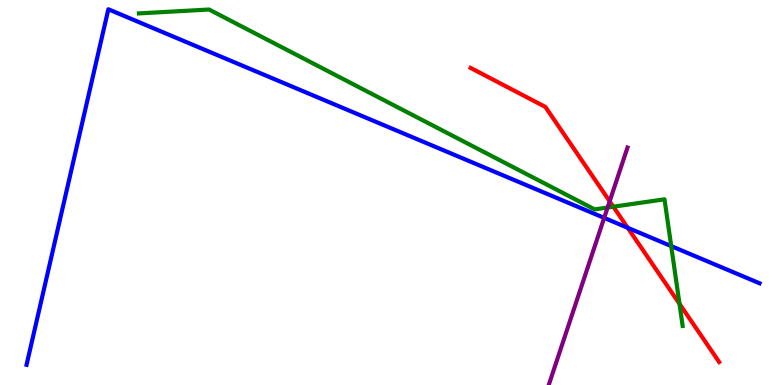[{'lines': ['blue', 'red'], 'intersections': [{'x': 8.1, 'y': 4.08}]}, {'lines': ['green', 'red'], 'intersections': [{'x': 7.91, 'y': 4.63}, {'x': 8.77, 'y': 2.11}]}, {'lines': ['purple', 'red'], 'intersections': [{'x': 7.87, 'y': 4.77}]}, {'lines': ['blue', 'green'], 'intersections': [{'x': 8.66, 'y': 3.61}]}, {'lines': ['blue', 'purple'], 'intersections': [{'x': 7.8, 'y': 4.34}]}, {'lines': ['green', 'purple'], 'intersections': [{'x': 7.84, 'y': 4.61}]}]